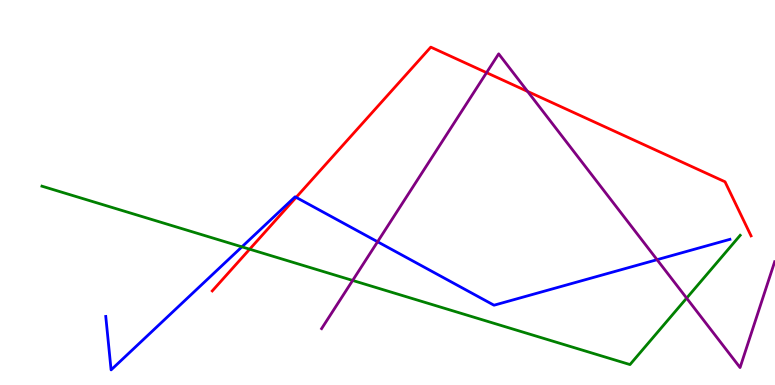[{'lines': ['blue', 'red'], 'intersections': [{'x': 3.82, 'y': 4.87}]}, {'lines': ['green', 'red'], 'intersections': [{'x': 3.22, 'y': 3.53}]}, {'lines': ['purple', 'red'], 'intersections': [{'x': 6.28, 'y': 8.11}, {'x': 6.81, 'y': 7.63}]}, {'lines': ['blue', 'green'], 'intersections': [{'x': 3.12, 'y': 3.59}]}, {'lines': ['blue', 'purple'], 'intersections': [{'x': 4.87, 'y': 3.72}, {'x': 8.48, 'y': 3.25}]}, {'lines': ['green', 'purple'], 'intersections': [{'x': 4.55, 'y': 2.72}, {'x': 8.86, 'y': 2.26}]}]